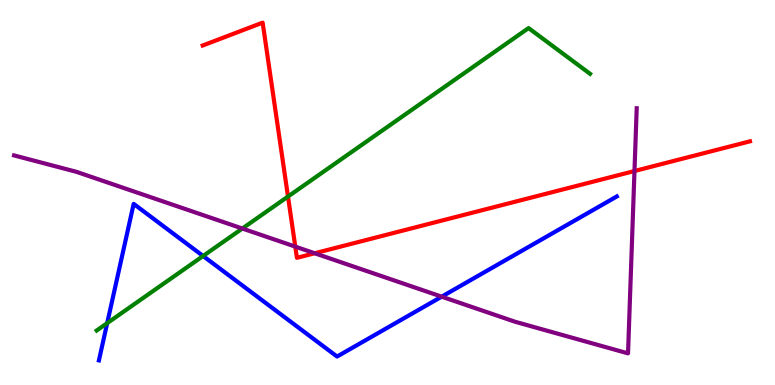[{'lines': ['blue', 'red'], 'intersections': []}, {'lines': ['green', 'red'], 'intersections': [{'x': 3.72, 'y': 4.89}]}, {'lines': ['purple', 'red'], 'intersections': [{'x': 3.81, 'y': 3.59}, {'x': 4.06, 'y': 3.42}, {'x': 8.19, 'y': 5.56}]}, {'lines': ['blue', 'green'], 'intersections': [{'x': 1.38, 'y': 1.61}, {'x': 2.62, 'y': 3.35}]}, {'lines': ['blue', 'purple'], 'intersections': [{'x': 5.7, 'y': 2.29}]}, {'lines': ['green', 'purple'], 'intersections': [{'x': 3.13, 'y': 4.06}]}]